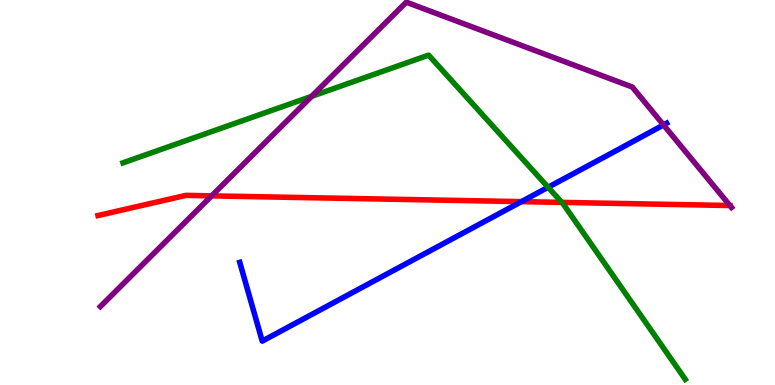[{'lines': ['blue', 'red'], 'intersections': [{'x': 6.73, 'y': 4.76}]}, {'lines': ['green', 'red'], 'intersections': [{'x': 7.25, 'y': 4.74}]}, {'lines': ['purple', 'red'], 'intersections': [{'x': 2.73, 'y': 4.91}, {'x': 9.42, 'y': 4.66}]}, {'lines': ['blue', 'green'], 'intersections': [{'x': 7.07, 'y': 5.14}]}, {'lines': ['blue', 'purple'], 'intersections': [{'x': 8.56, 'y': 6.75}]}, {'lines': ['green', 'purple'], 'intersections': [{'x': 4.02, 'y': 7.5}]}]